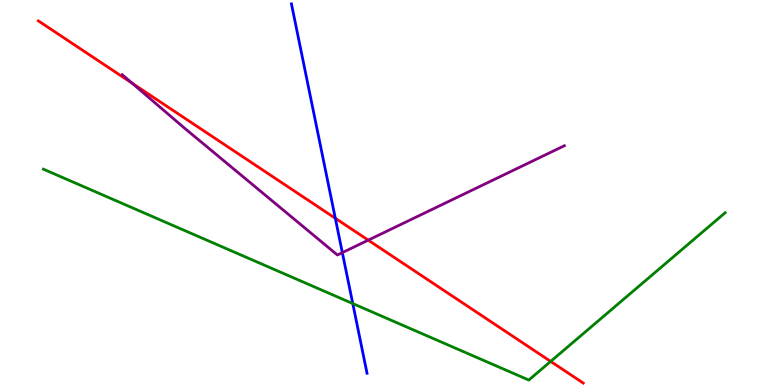[{'lines': ['blue', 'red'], 'intersections': [{'x': 4.33, 'y': 4.33}]}, {'lines': ['green', 'red'], 'intersections': [{'x': 7.11, 'y': 0.613}]}, {'lines': ['purple', 'red'], 'intersections': [{'x': 1.7, 'y': 7.84}, {'x': 4.75, 'y': 3.76}]}, {'lines': ['blue', 'green'], 'intersections': [{'x': 4.55, 'y': 2.12}]}, {'lines': ['blue', 'purple'], 'intersections': [{'x': 4.42, 'y': 3.44}]}, {'lines': ['green', 'purple'], 'intersections': []}]